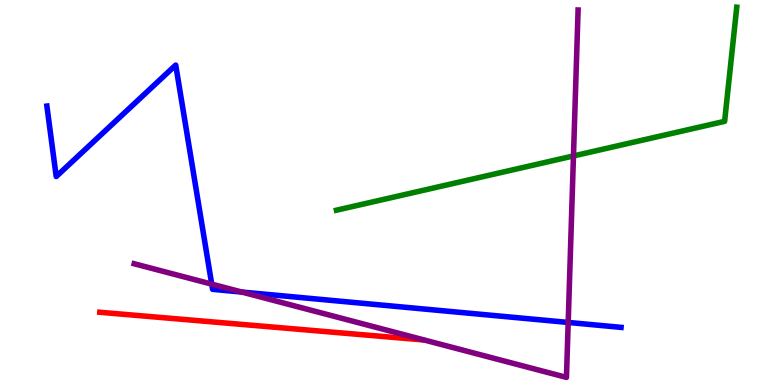[{'lines': ['blue', 'red'], 'intersections': []}, {'lines': ['green', 'red'], 'intersections': []}, {'lines': ['purple', 'red'], 'intersections': []}, {'lines': ['blue', 'green'], 'intersections': []}, {'lines': ['blue', 'purple'], 'intersections': [{'x': 2.73, 'y': 2.62}, {'x': 3.12, 'y': 2.41}, {'x': 7.33, 'y': 1.62}]}, {'lines': ['green', 'purple'], 'intersections': [{'x': 7.4, 'y': 5.95}]}]